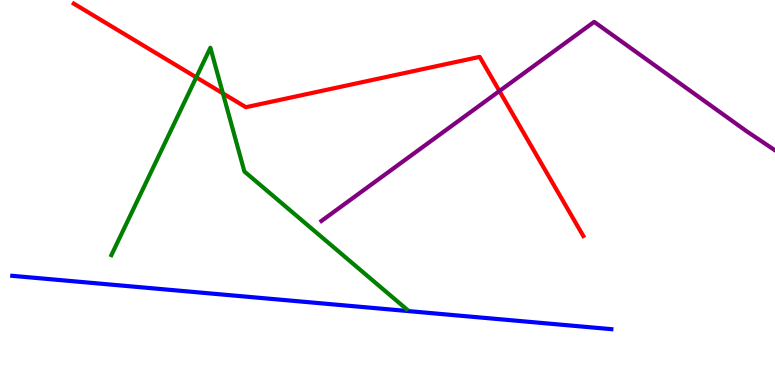[{'lines': ['blue', 'red'], 'intersections': []}, {'lines': ['green', 'red'], 'intersections': [{'x': 2.53, 'y': 7.99}, {'x': 2.88, 'y': 7.57}]}, {'lines': ['purple', 'red'], 'intersections': [{'x': 6.44, 'y': 7.64}]}, {'lines': ['blue', 'green'], 'intersections': []}, {'lines': ['blue', 'purple'], 'intersections': []}, {'lines': ['green', 'purple'], 'intersections': []}]